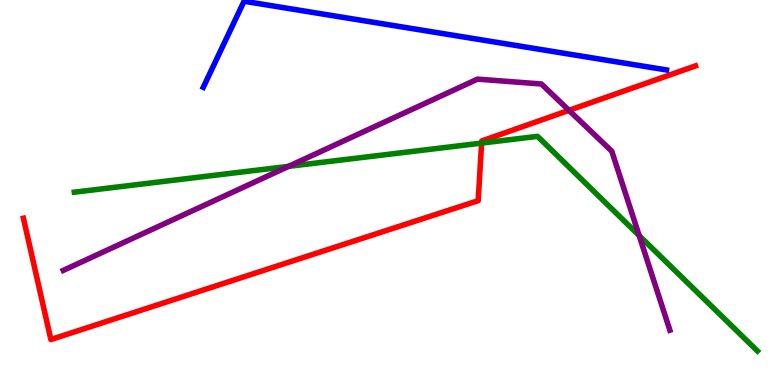[{'lines': ['blue', 'red'], 'intersections': []}, {'lines': ['green', 'red'], 'intersections': [{'x': 6.21, 'y': 6.28}]}, {'lines': ['purple', 'red'], 'intersections': [{'x': 7.34, 'y': 7.13}]}, {'lines': ['blue', 'green'], 'intersections': []}, {'lines': ['blue', 'purple'], 'intersections': []}, {'lines': ['green', 'purple'], 'intersections': [{'x': 3.72, 'y': 5.68}, {'x': 8.25, 'y': 3.88}]}]